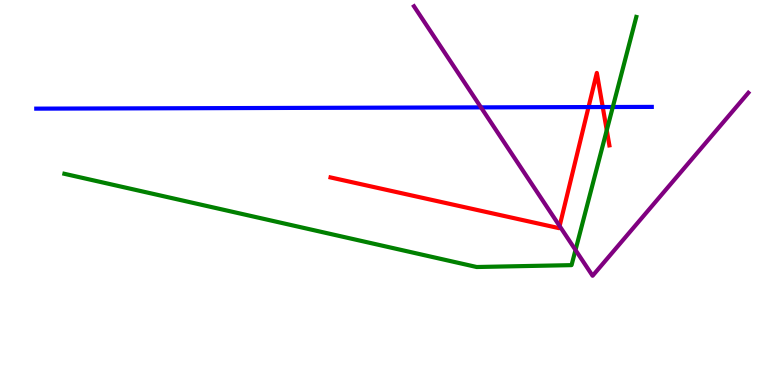[{'lines': ['blue', 'red'], 'intersections': [{'x': 7.59, 'y': 7.22}, {'x': 7.78, 'y': 7.22}]}, {'lines': ['green', 'red'], 'intersections': [{'x': 7.83, 'y': 6.62}]}, {'lines': ['purple', 'red'], 'intersections': [{'x': 7.22, 'y': 4.13}]}, {'lines': ['blue', 'green'], 'intersections': [{'x': 7.91, 'y': 7.22}]}, {'lines': ['blue', 'purple'], 'intersections': [{'x': 6.21, 'y': 7.21}]}, {'lines': ['green', 'purple'], 'intersections': [{'x': 7.43, 'y': 3.51}]}]